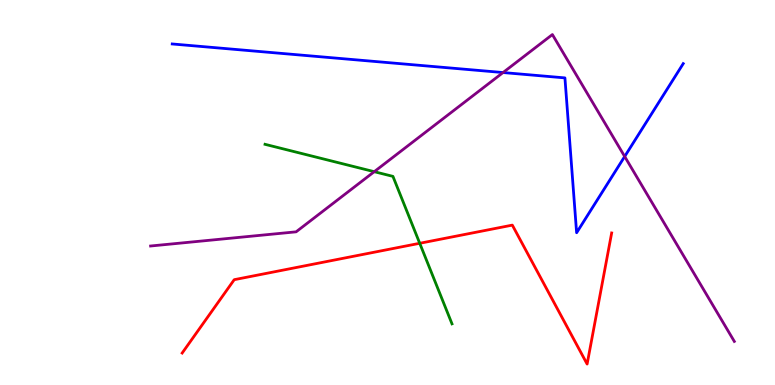[{'lines': ['blue', 'red'], 'intersections': []}, {'lines': ['green', 'red'], 'intersections': [{'x': 5.42, 'y': 3.68}]}, {'lines': ['purple', 'red'], 'intersections': []}, {'lines': ['blue', 'green'], 'intersections': []}, {'lines': ['blue', 'purple'], 'intersections': [{'x': 6.49, 'y': 8.12}, {'x': 8.06, 'y': 5.94}]}, {'lines': ['green', 'purple'], 'intersections': [{'x': 4.83, 'y': 5.54}]}]